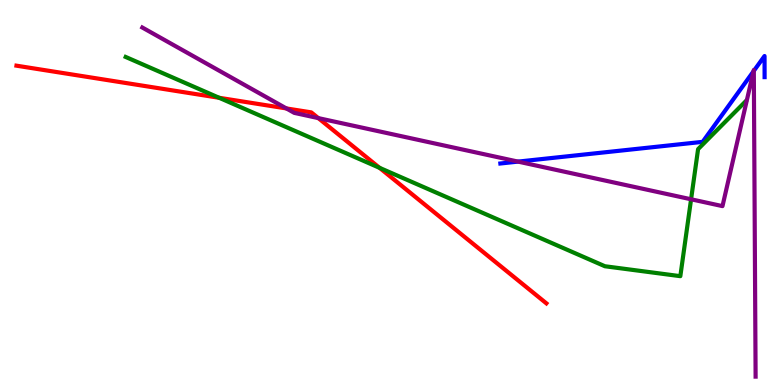[{'lines': ['blue', 'red'], 'intersections': []}, {'lines': ['green', 'red'], 'intersections': [{'x': 2.83, 'y': 7.46}, {'x': 4.9, 'y': 5.64}]}, {'lines': ['purple', 'red'], 'intersections': [{'x': 3.7, 'y': 7.18}, {'x': 4.11, 'y': 6.93}]}, {'lines': ['blue', 'green'], 'intersections': []}, {'lines': ['blue', 'purple'], 'intersections': [{'x': 6.68, 'y': 5.8}, {'x': 9.72, 'y': 8.15}, {'x': 9.73, 'y': 8.16}]}, {'lines': ['green', 'purple'], 'intersections': [{'x': 8.92, 'y': 4.82}]}]